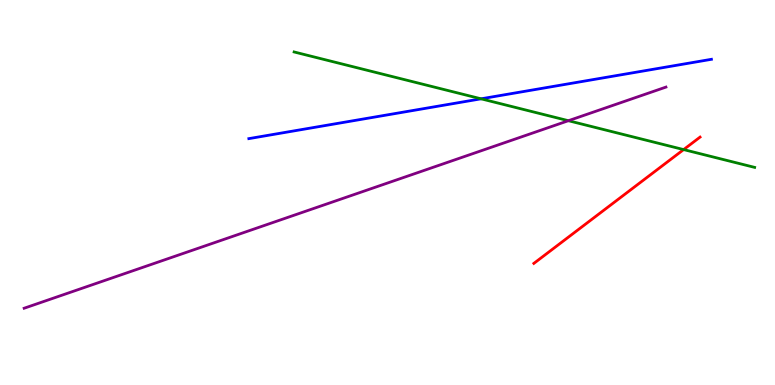[{'lines': ['blue', 'red'], 'intersections': []}, {'lines': ['green', 'red'], 'intersections': [{'x': 8.82, 'y': 6.11}]}, {'lines': ['purple', 'red'], 'intersections': []}, {'lines': ['blue', 'green'], 'intersections': [{'x': 6.21, 'y': 7.43}]}, {'lines': ['blue', 'purple'], 'intersections': []}, {'lines': ['green', 'purple'], 'intersections': [{'x': 7.33, 'y': 6.86}]}]